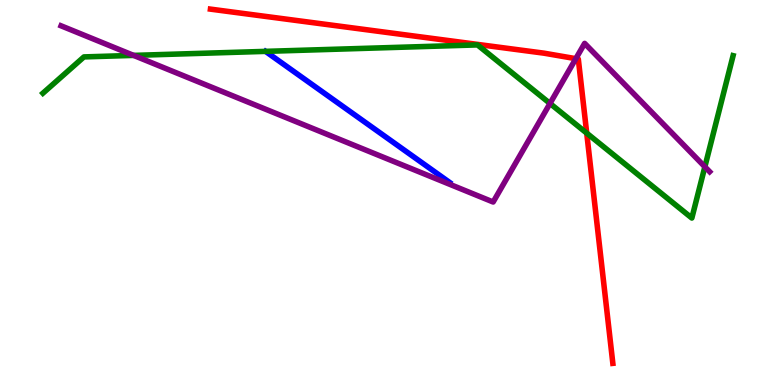[{'lines': ['blue', 'red'], 'intersections': []}, {'lines': ['green', 'red'], 'intersections': [{'x': 7.57, 'y': 6.54}]}, {'lines': ['purple', 'red'], 'intersections': [{'x': 7.43, 'y': 8.48}]}, {'lines': ['blue', 'green'], 'intersections': []}, {'lines': ['blue', 'purple'], 'intersections': []}, {'lines': ['green', 'purple'], 'intersections': [{'x': 1.72, 'y': 8.56}, {'x': 7.1, 'y': 7.31}, {'x': 9.1, 'y': 5.67}]}]